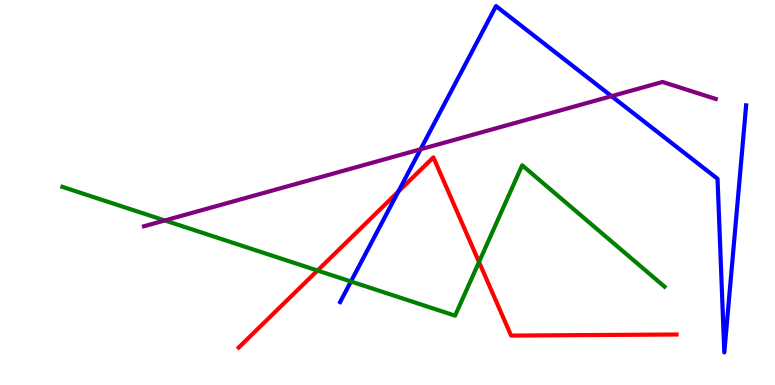[{'lines': ['blue', 'red'], 'intersections': [{'x': 5.14, 'y': 5.02}]}, {'lines': ['green', 'red'], 'intersections': [{'x': 4.1, 'y': 2.97}, {'x': 6.18, 'y': 3.19}]}, {'lines': ['purple', 'red'], 'intersections': []}, {'lines': ['blue', 'green'], 'intersections': [{'x': 4.53, 'y': 2.69}]}, {'lines': ['blue', 'purple'], 'intersections': [{'x': 5.43, 'y': 6.12}, {'x': 7.89, 'y': 7.5}]}, {'lines': ['green', 'purple'], 'intersections': [{'x': 2.13, 'y': 4.27}]}]